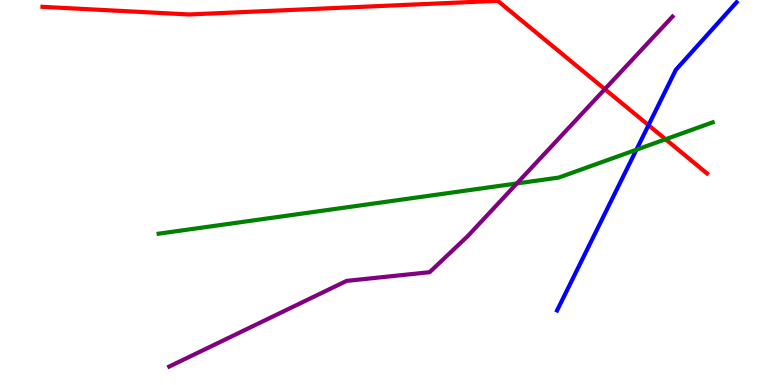[{'lines': ['blue', 'red'], 'intersections': [{'x': 8.37, 'y': 6.75}]}, {'lines': ['green', 'red'], 'intersections': [{'x': 8.59, 'y': 6.38}]}, {'lines': ['purple', 'red'], 'intersections': [{'x': 7.8, 'y': 7.68}]}, {'lines': ['blue', 'green'], 'intersections': [{'x': 8.21, 'y': 6.11}]}, {'lines': ['blue', 'purple'], 'intersections': []}, {'lines': ['green', 'purple'], 'intersections': [{'x': 6.67, 'y': 5.24}]}]